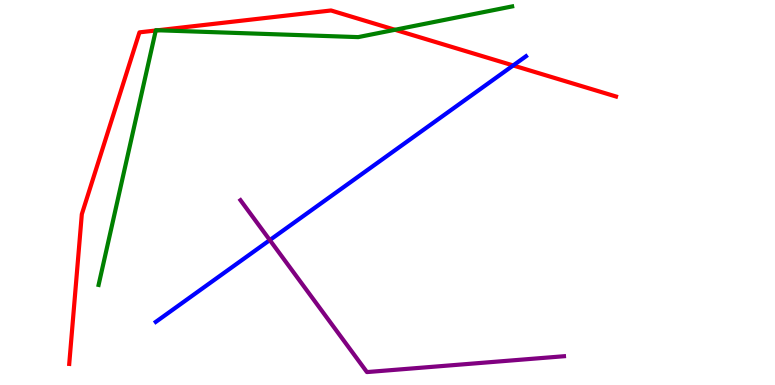[{'lines': ['blue', 'red'], 'intersections': [{'x': 6.62, 'y': 8.3}]}, {'lines': ['green', 'red'], 'intersections': [{'x': 2.01, 'y': 9.21}, {'x': 2.04, 'y': 9.21}, {'x': 5.1, 'y': 9.23}]}, {'lines': ['purple', 'red'], 'intersections': []}, {'lines': ['blue', 'green'], 'intersections': []}, {'lines': ['blue', 'purple'], 'intersections': [{'x': 3.48, 'y': 3.76}]}, {'lines': ['green', 'purple'], 'intersections': []}]